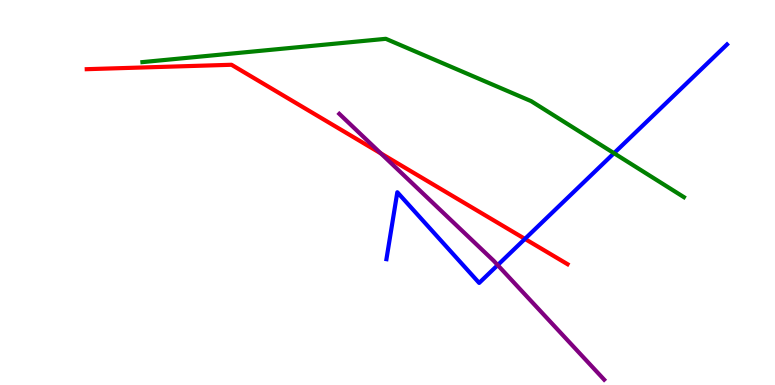[{'lines': ['blue', 'red'], 'intersections': [{'x': 6.77, 'y': 3.79}]}, {'lines': ['green', 'red'], 'intersections': []}, {'lines': ['purple', 'red'], 'intersections': [{'x': 4.91, 'y': 6.02}]}, {'lines': ['blue', 'green'], 'intersections': [{'x': 7.92, 'y': 6.02}]}, {'lines': ['blue', 'purple'], 'intersections': [{'x': 6.42, 'y': 3.11}]}, {'lines': ['green', 'purple'], 'intersections': []}]